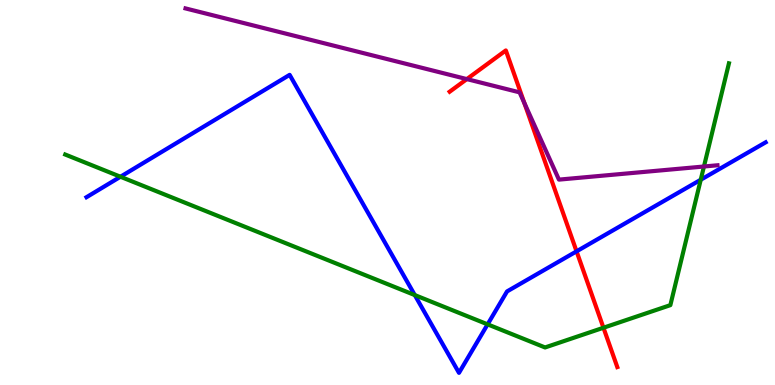[{'lines': ['blue', 'red'], 'intersections': [{'x': 7.44, 'y': 3.47}]}, {'lines': ['green', 'red'], 'intersections': [{'x': 7.79, 'y': 1.49}]}, {'lines': ['purple', 'red'], 'intersections': [{'x': 6.02, 'y': 7.95}, {'x': 6.76, 'y': 7.33}]}, {'lines': ['blue', 'green'], 'intersections': [{'x': 1.55, 'y': 5.41}, {'x': 5.35, 'y': 2.34}, {'x': 6.29, 'y': 1.58}, {'x': 9.04, 'y': 5.33}]}, {'lines': ['blue', 'purple'], 'intersections': []}, {'lines': ['green', 'purple'], 'intersections': [{'x': 9.08, 'y': 5.68}]}]